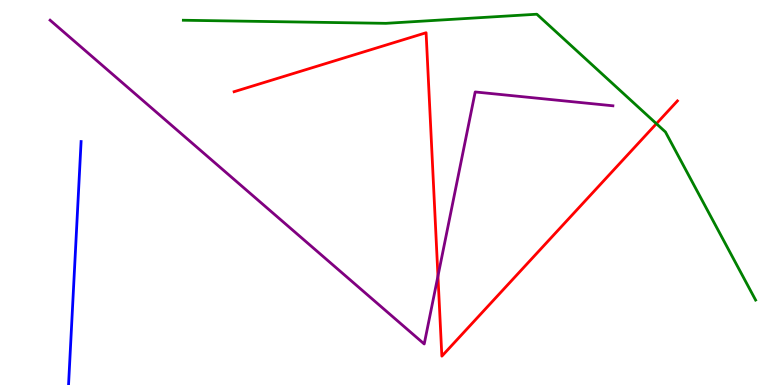[{'lines': ['blue', 'red'], 'intersections': []}, {'lines': ['green', 'red'], 'intersections': [{'x': 8.47, 'y': 6.79}]}, {'lines': ['purple', 'red'], 'intersections': [{'x': 5.65, 'y': 2.83}]}, {'lines': ['blue', 'green'], 'intersections': []}, {'lines': ['blue', 'purple'], 'intersections': []}, {'lines': ['green', 'purple'], 'intersections': []}]